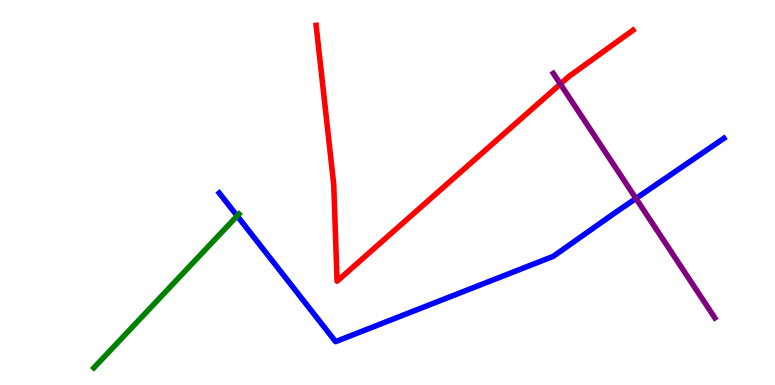[{'lines': ['blue', 'red'], 'intersections': []}, {'lines': ['green', 'red'], 'intersections': []}, {'lines': ['purple', 'red'], 'intersections': [{'x': 7.23, 'y': 7.82}]}, {'lines': ['blue', 'green'], 'intersections': [{'x': 3.06, 'y': 4.39}]}, {'lines': ['blue', 'purple'], 'intersections': [{'x': 8.21, 'y': 4.85}]}, {'lines': ['green', 'purple'], 'intersections': []}]